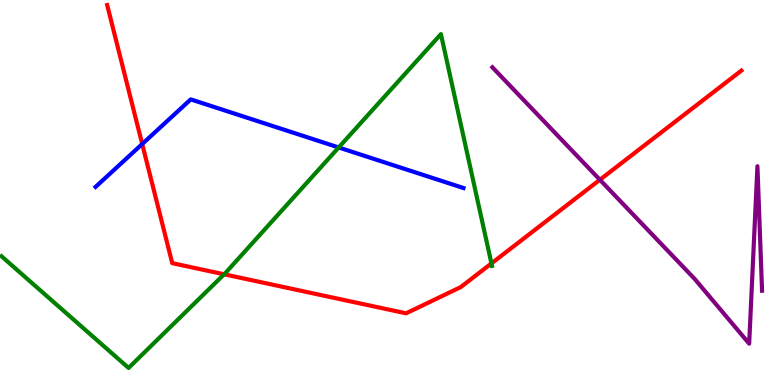[{'lines': ['blue', 'red'], 'intersections': [{'x': 1.83, 'y': 6.26}]}, {'lines': ['green', 'red'], 'intersections': [{'x': 2.89, 'y': 2.88}, {'x': 6.34, 'y': 3.16}]}, {'lines': ['purple', 'red'], 'intersections': [{'x': 7.74, 'y': 5.33}]}, {'lines': ['blue', 'green'], 'intersections': [{'x': 4.37, 'y': 6.17}]}, {'lines': ['blue', 'purple'], 'intersections': []}, {'lines': ['green', 'purple'], 'intersections': []}]